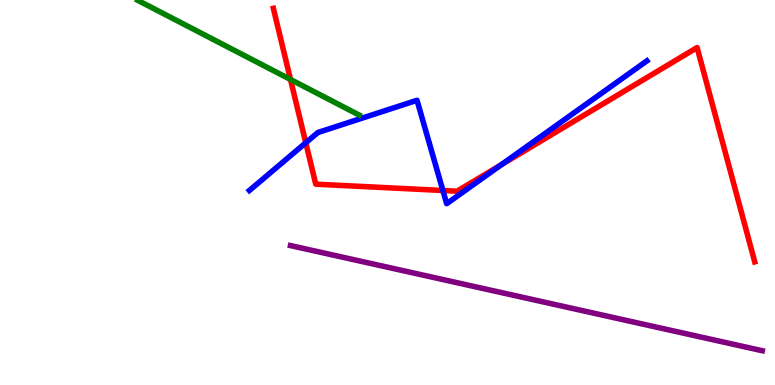[{'lines': ['blue', 'red'], 'intersections': [{'x': 3.95, 'y': 6.29}, {'x': 5.71, 'y': 5.05}, {'x': 6.47, 'y': 5.72}]}, {'lines': ['green', 'red'], 'intersections': [{'x': 3.75, 'y': 7.94}]}, {'lines': ['purple', 'red'], 'intersections': []}, {'lines': ['blue', 'green'], 'intersections': []}, {'lines': ['blue', 'purple'], 'intersections': []}, {'lines': ['green', 'purple'], 'intersections': []}]